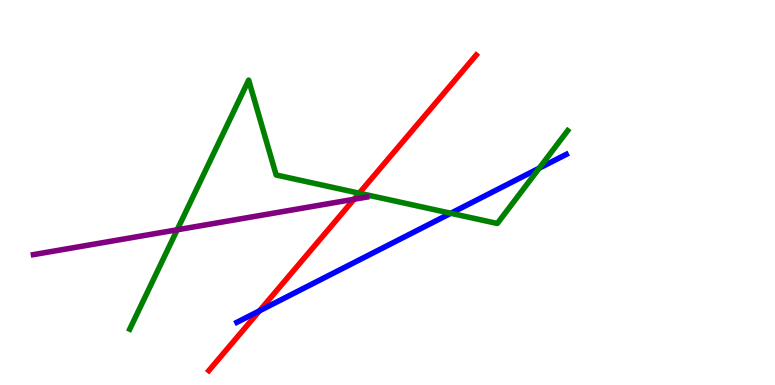[{'lines': ['blue', 'red'], 'intersections': [{'x': 3.35, 'y': 1.93}]}, {'lines': ['green', 'red'], 'intersections': [{'x': 4.63, 'y': 4.98}]}, {'lines': ['purple', 'red'], 'intersections': [{'x': 4.57, 'y': 4.82}]}, {'lines': ['blue', 'green'], 'intersections': [{'x': 5.82, 'y': 4.46}, {'x': 6.96, 'y': 5.63}]}, {'lines': ['blue', 'purple'], 'intersections': []}, {'lines': ['green', 'purple'], 'intersections': [{'x': 2.29, 'y': 4.03}]}]